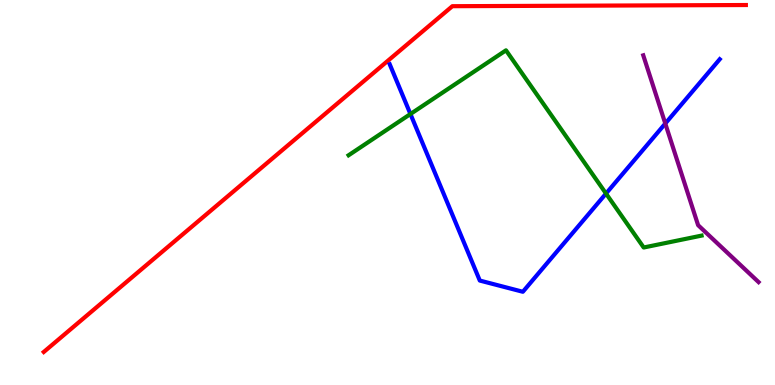[{'lines': ['blue', 'red'], 'intersections': []}, {'lines': ['green', 'red'], 'intersections': []}, {'lines': ['purple', 'red'], 'intersections': []}, {'lines': ['blue', 'green'], 'intersections': [{'x': 5.3, 'y': 7.04}, {'x': 7.82, 'y': 4.97}]}, {'lines': ['blue', 'purple'], 'intersections': [{'x': 8.58, 'y': 6.79}]}, {'lines': ['green', 'purple'], 'intersections': []}]